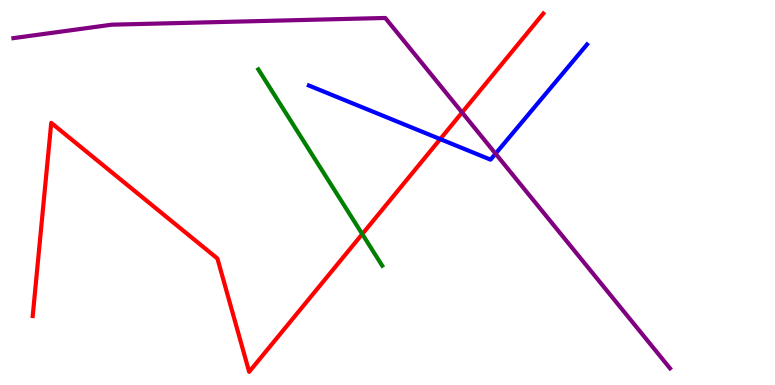[{'lines': ['blue', 'red'], 'intersections': [{'x': 5.68, 'y': 6.39}]}, {'lines': ['green', 'red'], 'intersections': [{'x': 4.67, 'y': 3.92}]}, {'lines': ['purple', 'red'], 'intersections': [{'x': 5.96, 'y': 7.08}]}, {'lines': ['blue', 'green'], 'intersections': []}, {'lines': ['blue', 'purple'], 'intersections': [{'x': 6.39, 'y': 6.01}]}, {'lines': ['green', 'purple'], 'intersections': []}]